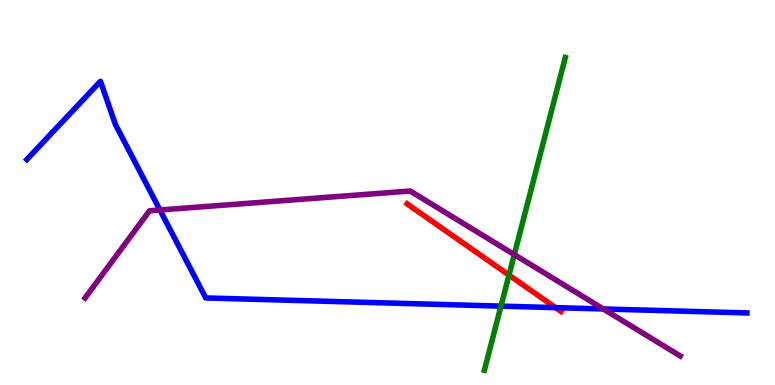[{'lines': ['blue', 'red'], 'intersections': [{'x': 7.17, 'y': 2.01}]}, {'lines': ['green', 'red'], 'intersections': [{'x': 6.57, 'y': 2.85}]}, {'lines': ['purple', 'red'], 'intersections': []}, {'lines': ['blue', 'green'], 'intersections': [{'x': 6.46, 'y': 2.05}]}, {'lines': ['blue', 'purple'], 'intersections': [{'x': 2.06, 'y': 4.55}, {'x': 7.78, 'y': 1.98}]}, {'lines': ['green', 'purple'], 'intersections': [{'x': 6.64, 'y': 3.39}]}]